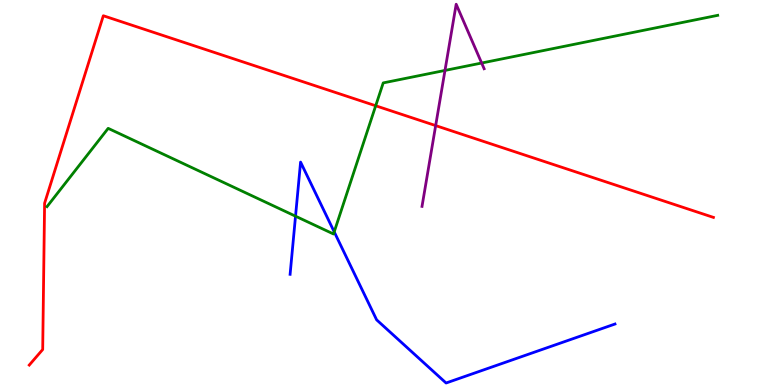[{'lines': ['blue', 'red'], 'intersections': []}, {'lines': ['green', 'red'], 'intersections': [{'x': 4.85, 'y': 7.25}]}, {'lines': ['purple', 'red'], 'intersections': [{'x': 5.62, 'y': 6.74}]}, {'lines': ['blue', 'green'], 'intersections': [{'x': 3.81, 'y': 4.38}, {'x': 4.31, 'y': 3.98}]}, {'lines': ['blue', 'purple'], 'intersections': []}, {'lines': ['green', 'purple'], 'intersections': [{'x': 5.74, 'y': 8.17}, {'x': 6.21, 'y': 8.36}]}]